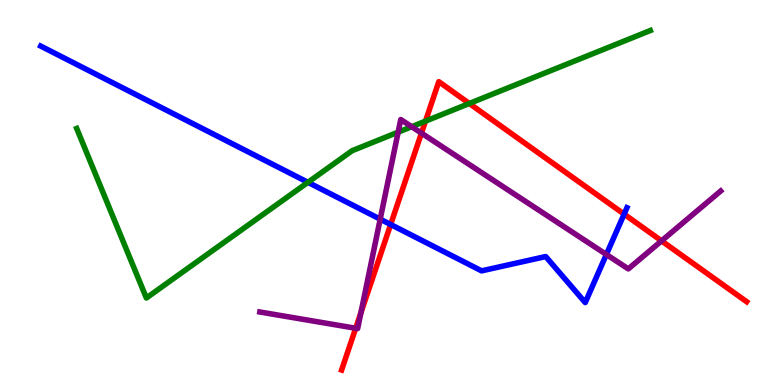[{'lines': ['blue', 'red'], 'intersections': [{'x': 5.04, 'y': 4.17}, {'x': 8.05, 'y': 4.44}]}, {'lines': ['green', 'red'], 'intersections': [{'x': 5.49, 'y': 6.85}, {'x': 6.06, 'y': 7.31}]}, {'lines': ['purple', 'red'], 'intersections': [{'x': 4.59, 'y': 1.47}, {'x': 4.66, 'y': 1.88}, {'x': 5.44, 'y': 6.54}, {'x': 8.54, 'y': 3.74}]}, {'lines': ['blue', 'green'], 'intersections': [{'x': 3.97, 'y': 5.26}]}, {'lines': ['blue', 'purple'], 'intersections': [{'x': 4.91, 'y': 4.31}, {'x': 7.82, 'y': 3.39}]}, {'lines': ['green', 'purple'], 'intersections': [{'x': 5.14, 'y': 6.57}, {'x': 5.31, 'y': 6.71}]}]